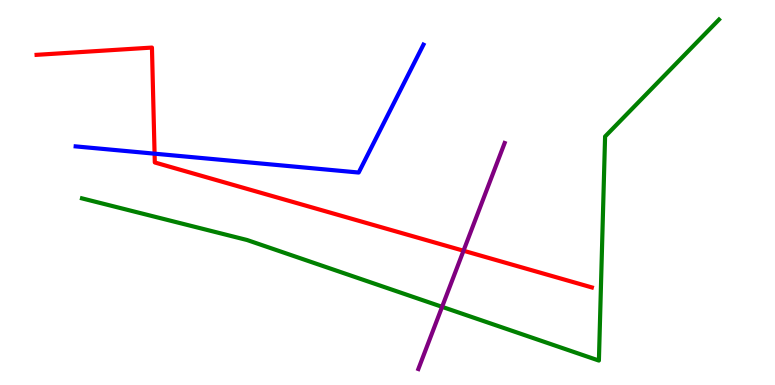[{'lines': ['blue', 'red'], 'intersections': [{'x': 1.99, 'y': 6.01}]}, {'lines': ['green', 'red'], 'intersections': []}, {'lines': ['purple', 'red'], 'intersections': [{'x': 5.98, 'y': 3.49}]}, {'lines': ['blue', 'green'], 'intersections': []}, {'lines': ['blue', 'purple'], 'intersections': []}, {'lines': ['green', 'purple'], 'intersections': [{'x': 5.7, 'y': 2.03}]}]